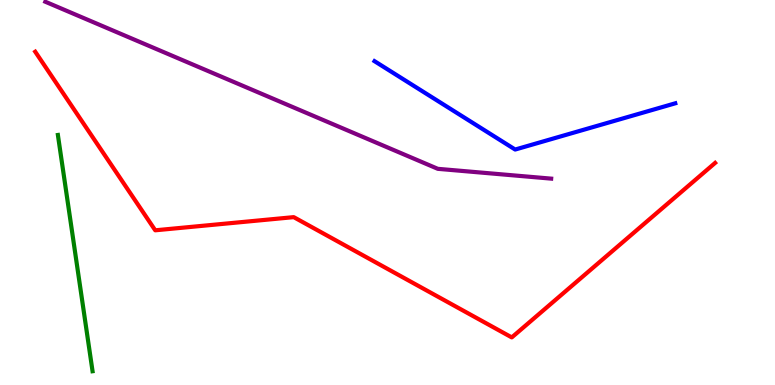[{'lines': ['blue', 'red'], 'intersections': []}, {'lines': ['green', 'red'], 'intersections': []}, {'lines': ['purple', 'red'], 'intersections': []}, {'lines': ['blue', 'green'], 'intersections': []}, {'lines': ['blue', 'purple'], 'intersections': []}, {'lines': ['green', 'purple'], 'intersections': []}]